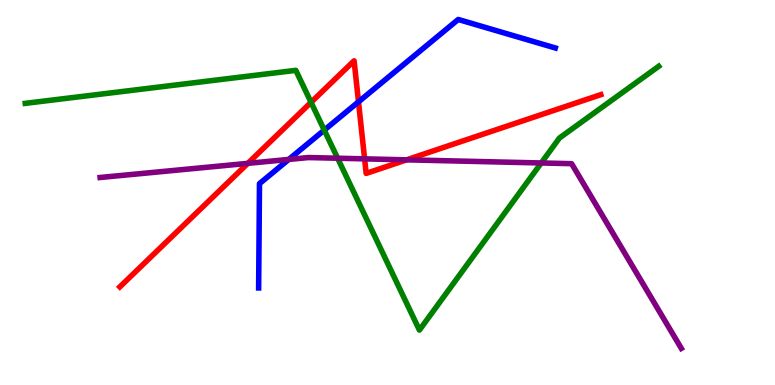[{'lines': ['blue', 'red'], 'intersections': [{'x': 4.63, 'y': 7.35}]}, {'lines': ['green', 'red'], 'intersections': [{'x': 4.01, 'y': 7.34}]}, {'lines': ['purple', 'red'], 'intersections': [{'x': 3.2, 'y': 5.76}, {'x': 4.7, 'y': 5.87}, {'x': 5.25, 'y': 5.85}]}, {'lines': ['blue', 'green'], 'intersections': [{'x': 4.18, 'y': 6.62}]}, {'lines': ['blue', 'purple'], 'intersections': [{'x': 3.73, 'y': 5.86}]}, {'lines': ['green', 'purple'], 'intersections': [{'x': 4.36, 'y': 5.89}, {'x': 6.98, 'y': 5.77}]}]